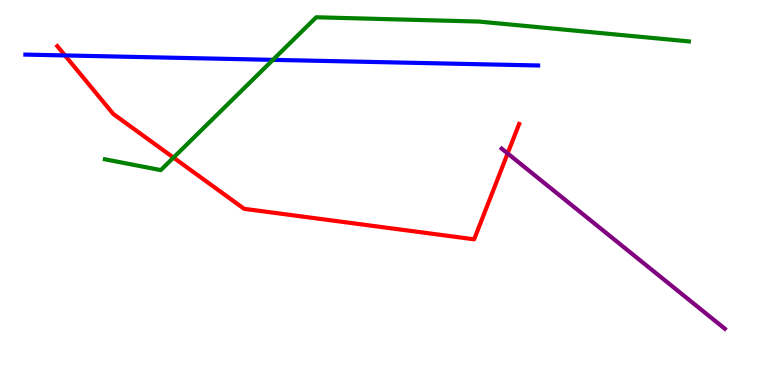[{'lines': ['blue', 'red'], 'intersections': [{'x': 0.839, 'y': 8.56}]}, {'lines': ['green', 'red'], 'intersections': [{'x': 2.24, 'y': 5.91}]}, {'lines': ['purple', 'red'], 'intersections': [{'x': 6.55, 'y': 6.01}]}, {'lines': ['blue', 'green'], 'intersections': [{'x': 3.52, 'y': 8.45}]}, {'lines': ['blue', 'purple'], 'intersections': []}, {'lines': ['green', 'purple'], 'intersections': []}]